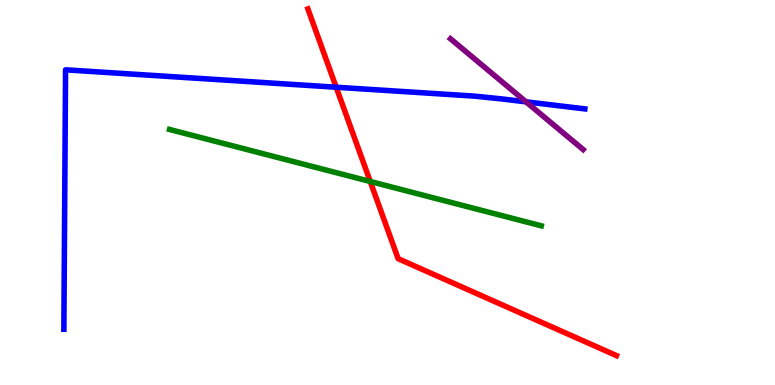[{'lines': ['blue', 'red'], 'intersections': [{'x': 4.34, 'y': 7.73}]}, {'lines': ['green', 'red'], 'intersections': [{'x': 4.78, 'y': 5.29}]}, {'lines': ['purple', 'red'], 'intersections': []}, {'lines': ['blue', 'green'], 'intersections': []}, {'lines': ['blue', 'purple'], 'intersections': [{'x': 6.79, 'y': 7.35}]}, {'lines': ['green', 'purple'], 'intersections': []}]